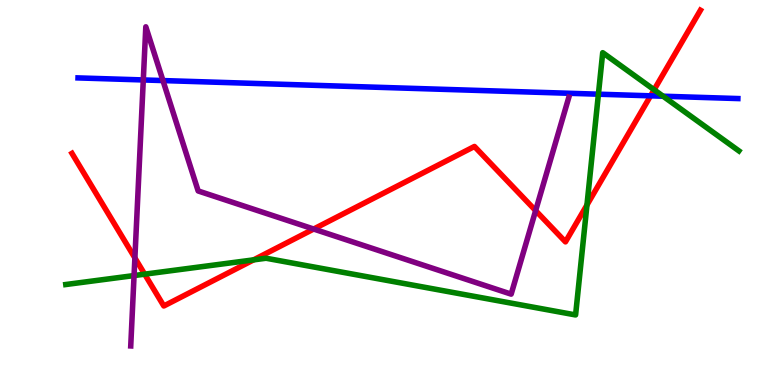[{'lines': ['blue', 'red'], 'intersections': [{'x': 8.39, 'y': 7.51}]}, {'lines': ['green', 'red'], 'intersections': [{'x': 1.87, 'y': 2.88}, {'x': 3.27, 'y': 3.25}, {'x': 7.57, 'y': 4.68}, {'x': 8.44, 'y': 7.67}]}, {'lines': ['purple', 'red'], 'intersections': [{'x': 1.74, 'y': 3.3}, {'x': 4.05, 'y': 4.05}, {'x': 6.91, 'y': 4.53}]}, {'lines': ['blue', 'green'], 'intersections': [{'x': 7.72, 'y': 7.55}, {'x': 8.56, 'y': 7.5}]}, {'lines': ['blue', 'purple'], 'intersections': [{'x': 1.85, 'y': 7.92}, {'x': 2.1, 'y': 7.91}]}, {'lines': ['green', 'purple'], 'intersections': [{'x': 1.73, 'y': 2.84}]}]